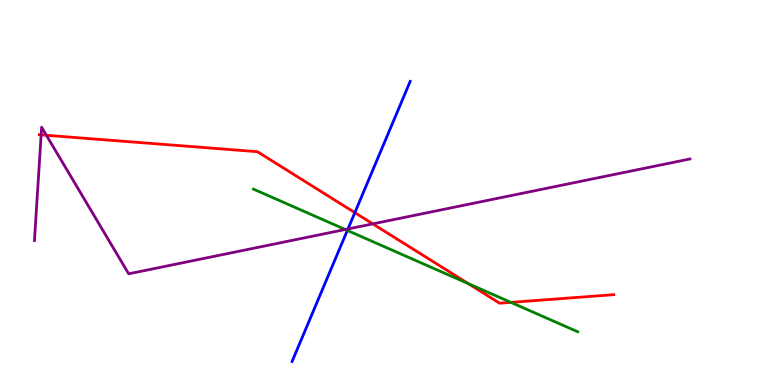[{'lines': ['blue', 'red'], 'intersections': [{'x': 4.58, 'y': 4.48}]}, {'lines': ['green', 'red'], 'intersections': [{'x': 6.04, 'y': 2.63}, {'x': 6.59, 'y': 2.15}]}, {'lines': ['purple', 'red'], 'intersections': [{'x': 0.531, 'y': 6.5}, {'x': 0.599, 'y': 6.49}, {'x': 4.81, 'y': 4.19}]}, {'lines': ['blue', 'green'], 'intersections': [{'x': 4.48, 'y': 4.02}]}, {'lines': ['blue', 'purple'], 'intersections': [{'x': 4.49, 'y': 4.05}]}, {'lines': ['green', 'purple'], 'intersections': [{'x': 4.46, 'y': 4.04}]}]